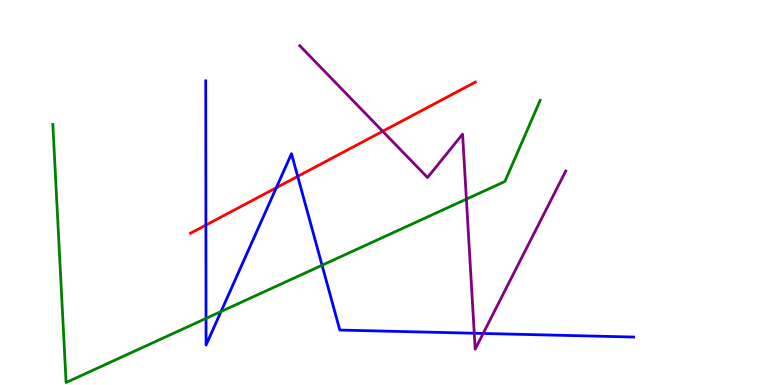[{'lines': ['blue', 'red'], 'intersections': [{'x': 2.66, 'y': 4.15}, {'x': 3.57, 'y': 5.12}, {'x': 3.84, 'y': 5.42}]}, {'lines': ['green', 'red'], 'intersections': []}, {'lines': ['purple', 'red'], 'intersections': [{'x': 4.94, 'y': 6.59}]}, {'lines': ['blue', 'green'], 'intersections': [{'x': 2.66, 'y': 1.73}, {'x': 2.85, 'y': 1.91}, {'x': 4.16, 'y': 3.11}]}, {'lines': ['blue', 'purple'], 'intersections': [{'x': 6.12, 'y': 1.34}, {'x': 6.23, 'y': 1.34}]}, {'lines': ['green', 'purple'], 'intersections': [{'x': 6.02, 'y': 4.83}]}]